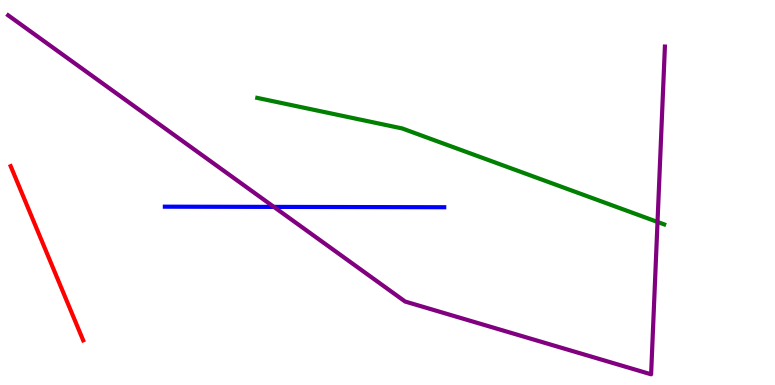[{'lines': ['blue', 'red'], 'intersections': []}, {'lines': ['green', 'red'], 'intersections': []}, {'lines': ['purple', 'red'], 'intersections': []}, {'lines': ['blue', 'green'], 'intersections': []}, {'lines': ['blue', 'purple'], 'intersections': [{'x': 3.53, 'y': 4.63}]}, {'lines': ['green', 'purple'], 'intersections': [{'x': 8.48, 'y': 4.24}]}]